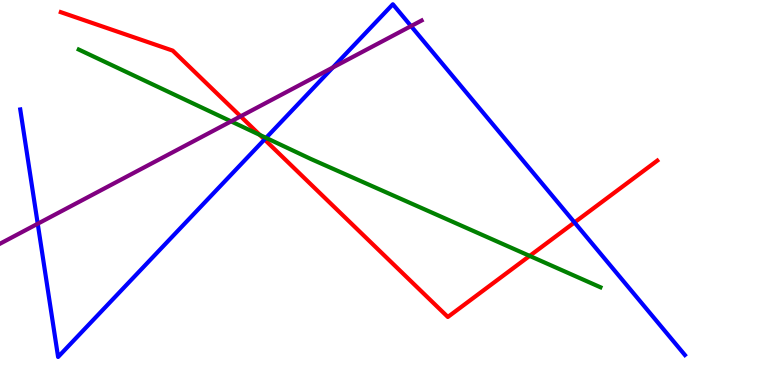[{'lines': ['blue', 'red'], 'intersections': [{'x': 3.41, 'y': 6.38}, {'x': 7.41, 'y': 4.22}]}, {'lines': ['green', 'red'], 'intersections': [{'x': 3.35, 'y': 6.5}, {'x': 6.83, 'y': 3.35}]}, {'lines': ['purple', 'red'], 'intersections': [{'x': 3.1, 'y': 6.98}]}, {'lines': ['blue', 'green'], 'intersections': [{'x': 3.43, 'y': 6.42}]}, {'lines': ['blue', 'purple'], 'intersections': [{'x': 0.487, 'y': 4.19}, {'x': 4.29, 'y': 8.25}, {'x': 5.3, 'y': 9.32}]}, {'lines': ['green', 'purple'], 'intersections': [{'x': 2.98, 'y': 6.85}]}]